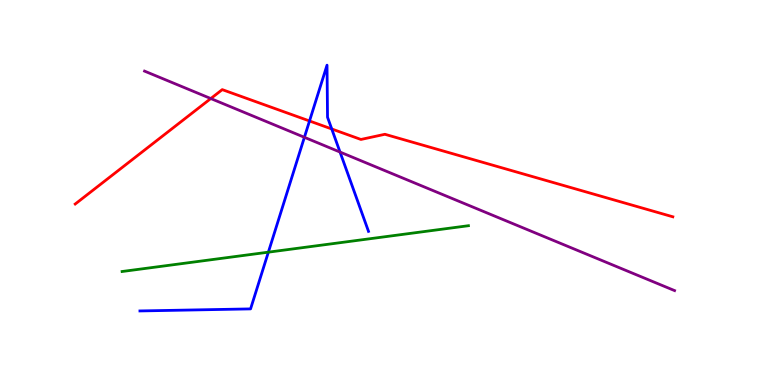[{'lines': ['blue', 'red'], 'intersections': [{'x': 3.99, 'y': 6.86}, {'x': 4.28, 'y': 6.65}]}, {'lines': ['green', 'red'], 'intersections': []}, {'lines': ['purple', 'red'], 'intersections': [{'x': 2.72, 'y': 7.44}]}, {'lines': ['blue', 'green'], 'intersections': [{'x': 3.46, 'y': 3.45}]}, {'lines': ['blue', 'purple'], 'intersections': [{'x': 3.93, 'y': 6.43}, {'x': 4.39, 'y': 6.05}]}, {'lines': ['green', 'purple'], 'intersections': []}]